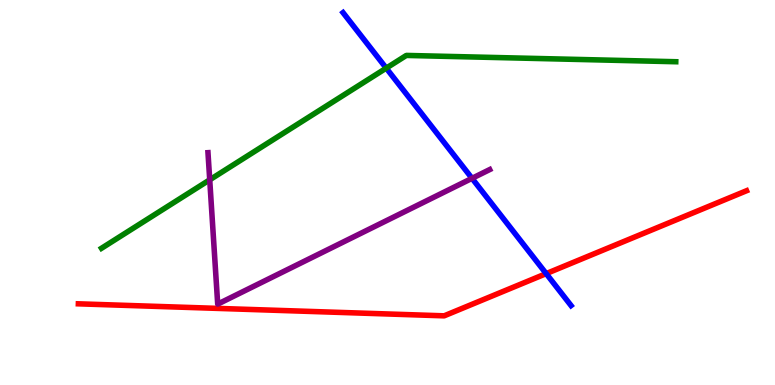[{'lines': ['blue', 'red'], 'intersections': [{'x': 7.05, 'y': 2.89}]}, {'lines': ['green', 'red'], 'intersections': []}, {'lines': ['purple', 'red'], 'intersections': []}, {'lines': ['blue', 'green'], 'intersections': [{'x': 4.98, 'y': 8.23}]}, {'lines': ['blue', 'purple'], 'intersections': [{'x': 6.09, 'y': 5.37}]}, {'lines': ['green', 'purple'], 'intersections': [{'x': 2.71, 'y': 5.33}]}]